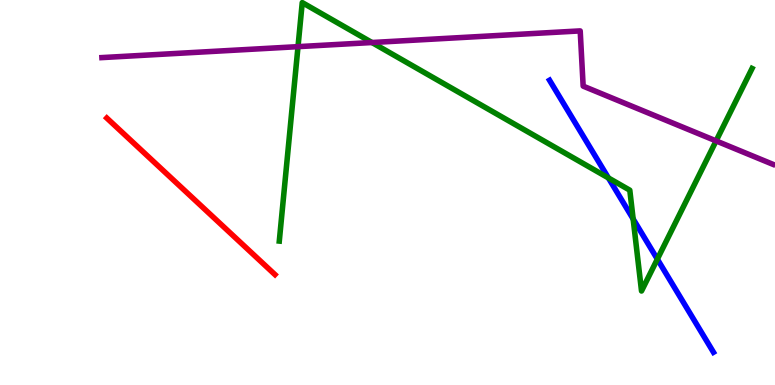[{'lines': ['blue', 'red'], 'intersections': []}, {'lines': ['green', 'red'], 'intersections': []}, {'lines': ['purple', 'red'], 'intersections': []}, {'lines': ['blue', 'green'], 'intersections': [{'x': 7.85, 'y': 5.38}, {'x': 8.17, 'y': 4.31}, {'x': 8.48, 'y': 3.27}]}, {'lines': ['blue', 'purple'], 'intersections': []}, {'lines': ['green', 'purple'], 'intersections': [{'x': 3.85, 'y': 8.79}, {'x': 4.8, 'y': 8.9}, {'x': 9.24, 'y': 6.34}]}]